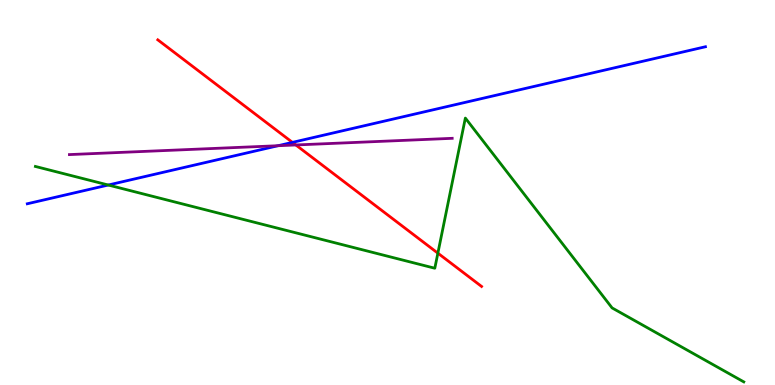[{'lines': ['blue', 'red'], 'intersections': [{'x': 3.77, 'y': 6.3}]}, {'lines': ['green', 'red'], 'intersections': [{'x': 5.65, 'y': 3.42}]}, {'lines': ['purple', 'red'], 'intersections': [{'x': 3.82, 'y': 6.23}]}, {'lines': ['blue', 'green'], 'intersections': [{'x': 1.4, 'y': 5.19}]}, {'lines': ['blue', 'purple'], 'intersections': [{'x': 3.59, 'y': 6.22}]}, {'lines': ['green', 'purple'], 'intersections': []}]